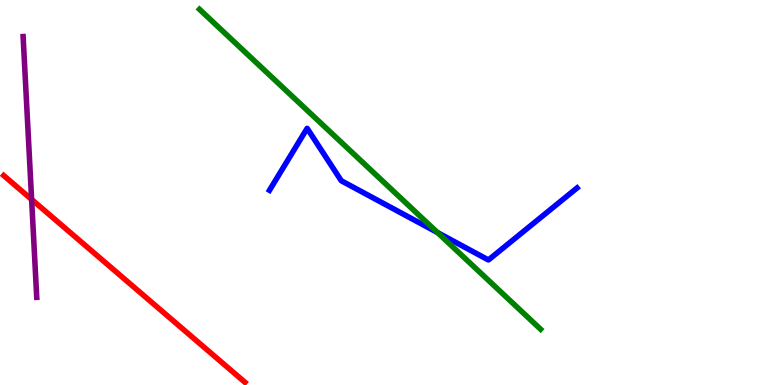[{'lines': ['blue', 'red'], 'intersections': []}, {'lines': ['green', 'red'], 'intersections': []}, {'lines': ['purple', 'red'], 'intersections': [{'x': 0.408, 'y': 4.82}]}, {'lines': ['blue', 'green'], 'intersections': [{'x': 5.65, 'y': 3.96}]}, {'lines': ['blue', 'purple'], 'intersections': []}, {'lines': ['green', 'purple'], 'intersections': []}]